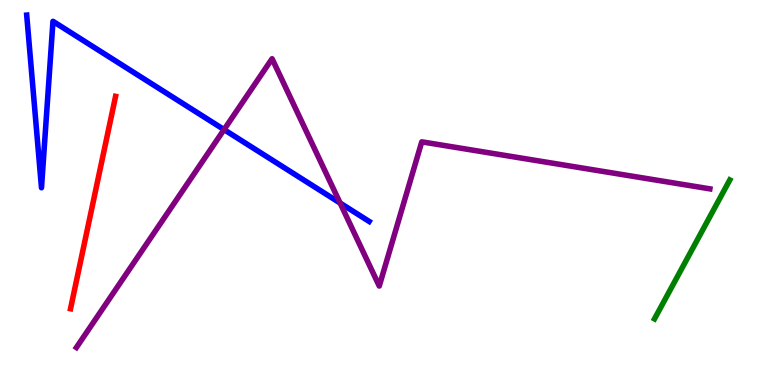[{'lines': ['blue', 'red'], 'intersections': []}, {'lines': ['green', 'red'], 'intersections': []}, {'lines': ['purple', 'red'], 'intersections': []}, {'lines': ['blue', 'green'], 'intersections': []}, {'lines': ['blue', 'purple'], 'intersections': [{'x': 2.89, 'y': 6.63}, {'x': 4.39, 'y': 4.73}]}, {'lines': ['green', 'purple'], 'intersections': []}]